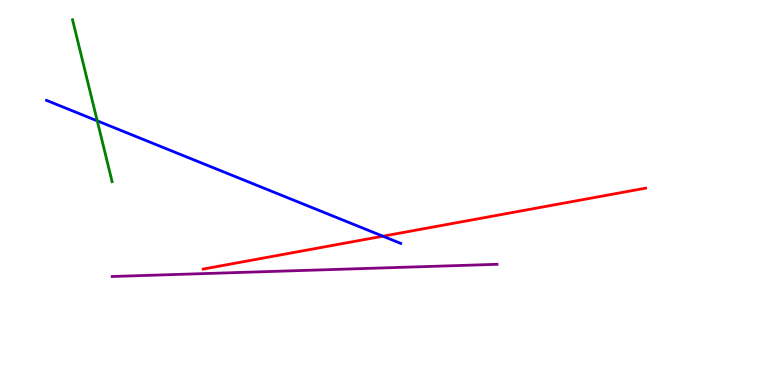[{'lines': ['blue', 'red'], 'intersections': [{'x': 4.94, 'y': 3.86}]}, {'lines': ['green', 'red'], 'intersections': []}, {'lines': ['purple', 'red'], 'intersections': []}, {'lines': ['blue', 'green'], 'intersections': [{'x': 1.25, 'y': 6.86}]}, {'lines': ['blue', 'purple'], 'intersections': []}, {'lines': ['green', 'purple'], 'intersections': []}]